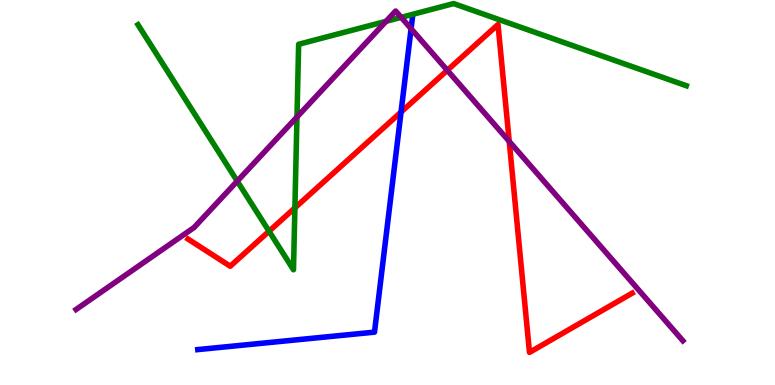[{'lines': ['blue', 'red'], 'intersections': [{'x': 5.17, 'y': 7.09}]}, {'lines': ['green', 'red'], 'intersections': [{'x': 3.47, 'y': 3.99}, {'x': 3.81, 'y': 4.6}]}, {'lines': ['purple', 'red'], 'intersections': [{'x': 5.77, 'y': 8.17}, {'x': 6.57, 'y': 6.33}]}, {'lines': ['blue', 'green'], 'intersections': []}, {'lines': ['blue', 'purple'], 'intersections': [{'x': 5.3, 'y': 9.25}]}, {'lines': ['green', 'purple'], 'intersections': [{'x': 3.06, 'y': 5.3}, {'x': 3.83, 'y': 6.96}, {'x': 4.98, 'y': 9.45}, {'x': 5.18, 'y': 9.55}]}]